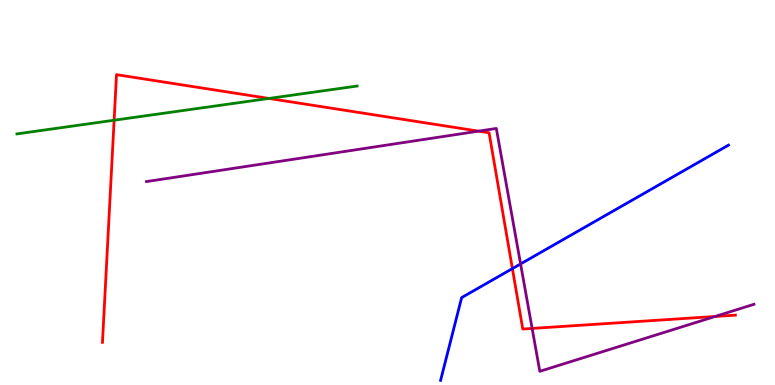[{'lines': ['blue', 'red'], 'intersections': [{'x': 6.61, 'y': 3.02}]}, {'lines': ['green', 'red'], 'intersections': [{'x': 1.47, 'y': 6.88}, {'x': 3.47, 'y': 7.44}]}, {'lines': ['purple', 'red'], 'intersections': [{'x': 6.17, 'y': 6.59}, {'x': 6.87, 'y': 1.47}, {'x': 9.23, 'y': 1.78}]}, {'lines': ['blue', 'green'], 'intersections': []}, {'lines': ['blue', 'purple'], 'intersections': [{'x': 6.72, 'y': 3.14}]}, {'lines': ['green', 'purple'], 'intersections': []}]